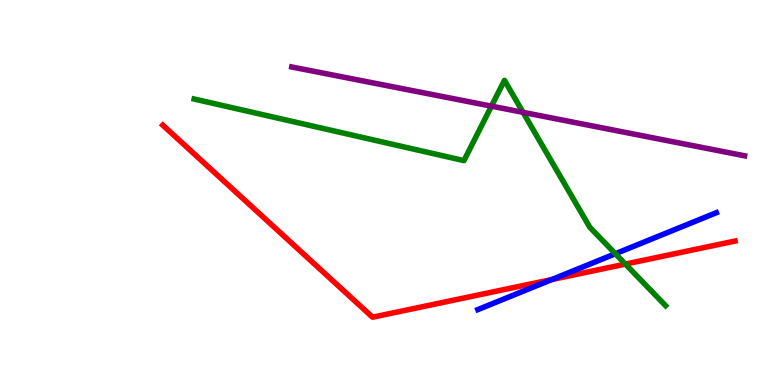[{'lines': ['blue', 'red'], 'intersections': [{'x': 7.12, 'y': 2.74}]}, {'lines': ['green', 'red'], 'intersections': [{'x': 8.07, 'y': 3.14}]}, {'lines': ['purple', 'red'], 'intersections': []}, {'lines': ['blue', 'green'], 'intersections': [{'x': 7.94, 'y': 3.41}]}, {'lines': ['blue', 'purple'], 'intersections': []}, {'lines': ['green', 'purple'], 'intersections': [{'x': 6.34, 'y': 7.24}, {'x': 6.75, 'y': 7.08}]}]